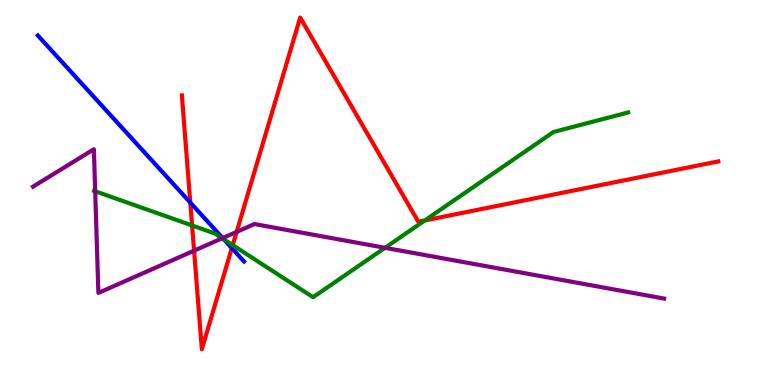[{'lines': ['blue', 'red'], 'intersections': [{'x': 2.46, 'y': 4.74}, {'x': 2.99, 'y': 3.56}]}, {'lines': ['green', 'red'], 'intersections': [{'x': 2.48, 'y': 4.14}, {'x': 3.0, 'y': 3.63}, {'x': 5.48, 'y': 4.27}]}, {'lines': ['purple', 'red'], 'intersections': [{'x': 2.5, 'y': 3.49}, {'x': 3.05, 'y': 3.98}]}, {'lines': ['blue', 'green'], 'intersections': [{'x': 2.89, 'y': 3.78}]}, {'lines': ['blue', 'purple'], 'intersections': [{'x': 2.87, 'y': 3.82}]}, {'lines': ['green', 'purple'], 'intersections': [{'x': 1.23, 'y': 5.03}, {'x': 2.87, 'y': 3.81}, {'x': 4.97, 'y': 3.56}]}]